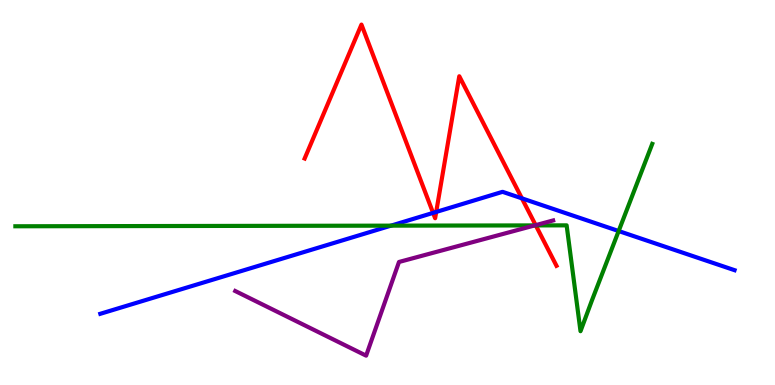[{'lines': ['blue', 'red'], 'intersections': [{'x': 5.59, 'y': 4.47}, {'x': 5.63, 'y': 4.5}, {'x': 6.73, 'y': 4.85}]}, {'lines': ['green', 'red'], 'intersections': [{'x': 6.91, 'y': 4.15}]}, {'lines': ['purple', 'red'], 'intersections': [{'x': 6.91, 'y': 4.15}]}, {'lines': ['blue', 'green'], 'intersections': [{'x': 5.05, 'y': 4.14}, {'x': 7.98, 'y': 4.0}]}, {'lines': ['blue', 'purple'], 'intersections': []}, {'lines': ['green', 'purple'], 'intersections': [{'x': 6.9, 'y': 4.15}]}]